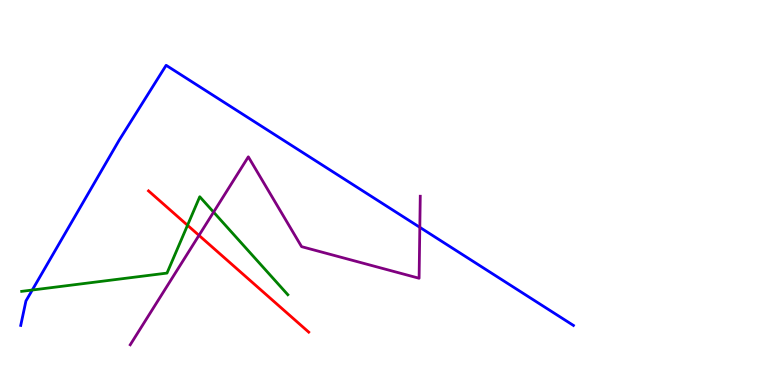[{'lines': ['blue', 'red'], 'intersections': []}, {'lines': ['green', 'red'], 'intersections': [{'x': 2.42, 'y': 4.15}]}, {'lines': ['purple', 'red'], 'intersections': [{'x': 2.57, 'y': 3.89}]}, {'lines': ['blue', 'green'], 'intersections': [{'x': 0.416, 'y': 2.47}]}, {'lines': ['blue', 'purple'], 'intersections': [{'x': 5.42, 'y': 4.1}]}, {'lines': ['green', 'purple'], 'intersections': [{'x': 2.76, 'y': 4.49}]}]